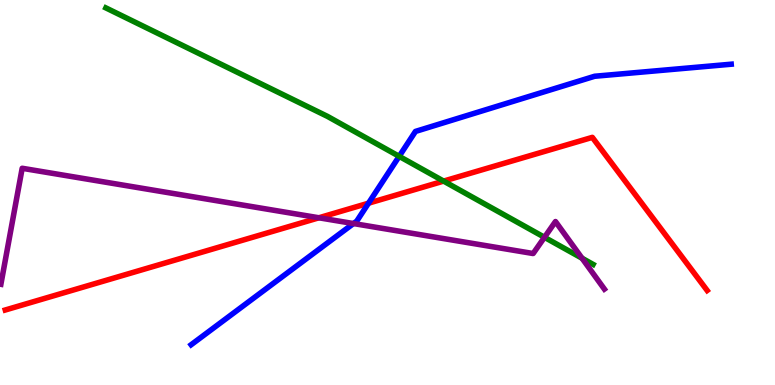[{'lines': ['blue', 'red'], 'intersections': [{'x': 4.75, 'y': 4.72}]}, {'lines': ['green', 'red'], 'intersections': [{'x': 5.72, 'y': 5.3}]}, {'lines': ['purple', 'red'], 'intersections': [{'x': 4.11, 'y': 4.34}]}, {'lines': ['blue', 'green'], 'intersections': [{'x': 5.15, 'y': 5.94}]}, {'lines': ['blue', 'purple'], 'intersections': [{'x': 4.56, 'y': 4.19}]}, {'lines': ['green', 'purple'], 'intersections': [{'x': 7.03, 'y': 3.84}, {'x': 7.51, 'y': 3.29}]}]